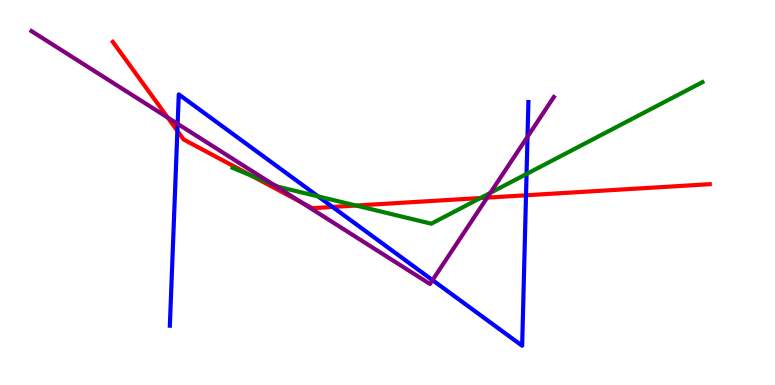[{'lines': ['blue', 'red'], 'intersections': [{'x': 2.29, 'y': 6.6}, {'x': 4.29, 'y': 4.62}, {'x': 6.79, 'y': 4.93}]}, {'lines': ['green', 'red'], 'intersections': [{'x': 3.24, 'y': 5.44}, {'x': 4.59, 'y': 4.66}, {'x': 6.2, 'y': 4.86}]}, {'lines': ['purple', 'red'], 'intersections': [{'x': 2.16, 'y': 6.95}, {'x': 3.88, 'y': 4.75}, {'x': 6.29, 'y': 4.87}]}, {'lines': ['blue', 'green'], 'intersections': [{'x': 4.1, 'y': 4.9}, {'x': 6.79, 'y': 5.48}]}, {'lines': ['blue', 'purple'], 'intersections': [{'x': 2.29, 'y': 6.78}, {'x': 5.58, 'y': 2.72}, {'x': 6.81, 'y': 6.45}]}, {'lines': ['green', 'purple'], 'intersections': [{'x': 3.54, 'y': 5.2}, {'x': 6.33, 'y': 4.99}]}]